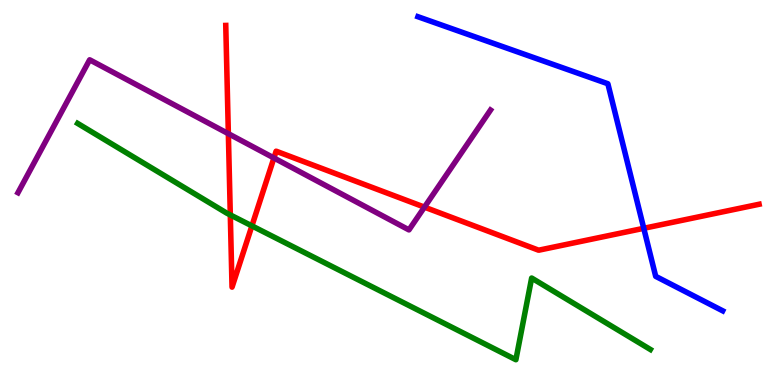[{'lines': ['blue', 'red'], 'intersections': [{'x': 8.31, 'y': 4.07}]}, {'lines': ['green', 'red'], 'intersections': [{'x': 2.97, 'y': 4.42}, {'x': 3.25, 'y': 4.13}]}, {'lines': ['purple', 'red'], 'intersections': [{'x': 2.95, 'y': 6.53}, {'x': 3.53, 'y': 5.9}, {'x': 5.48, 'y': 4.62}]}, {'lines': ['blue', 'green'], 'intersections': []}, {'lines': ['blue', 'purple'], 'intersections': []}, {'lines': ['green', 'purple'], 'intersections': []}]